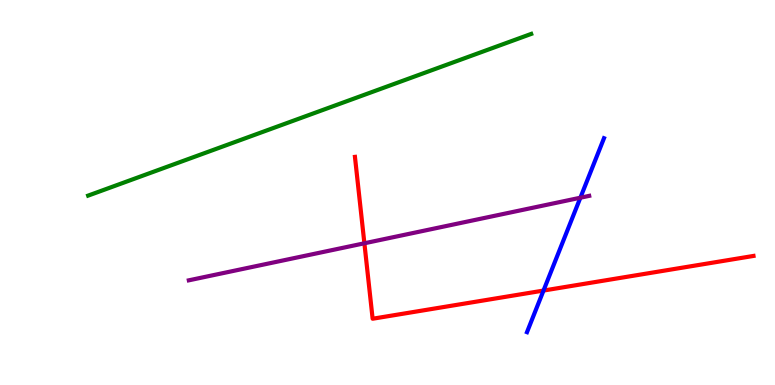[{'lines': ['blue', 'red'], 'intersections': [{'x': 7.01, 'y': 2.45}]}, {'lines': ['green', 'red'], 'intersections': []}, {'lines': ['purple', 'red'], 'intersections': [{'x': 4.7, 'y': 3.68}]}, {'lines': ['blue', 'green'], 'intersections': []}, {'lines': ['blue', 'purple'], 'intersections': [{'x': 7.49, 'y': 4.86}]}, {'lines': ['green', 'purple'], 'intersections': []}]